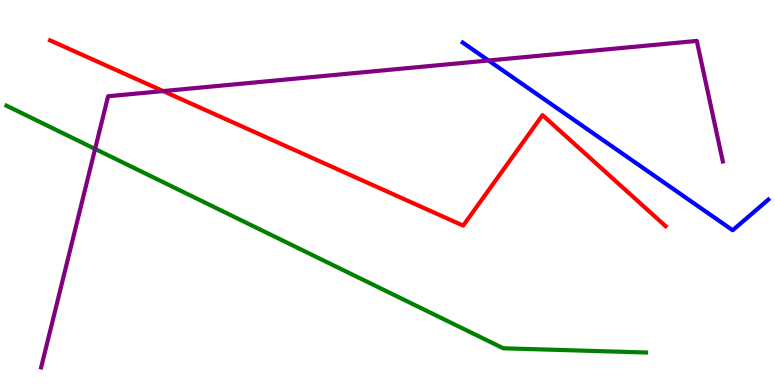[{'lines': ['blue', 'red'], 'intersections': []}, {'lines': ['green', 'red'], 'intersections': []}, {'lines': ['purple', 'red'], 'intersections': [{'x': 2.11, 'y': 7.63}]}, {'lines': ['blue', 'green'], 'intersections': []}, {'lines': ['blue', 'purple'], 'intersections': [{'x': 6.3, 'y': 8.43}]}, {'lines': ['green', 'purple'], 'intersections': [{'x': 1.23, 'y': 6.13}]}]